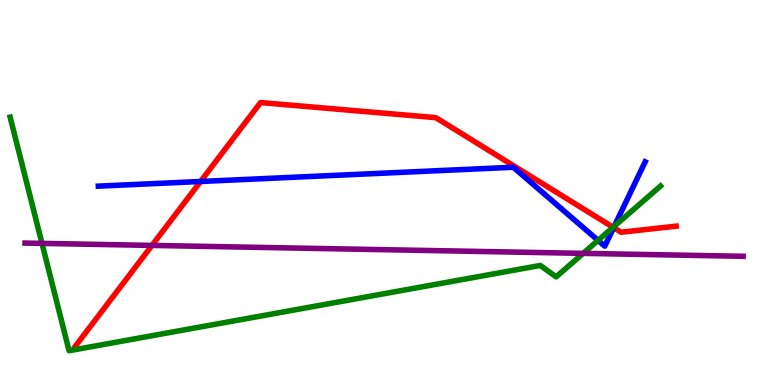[{'lines': ['blue', 'red'], 'intersections': [{'x': 2.59, 'y': 5.29}, {'x': 7.92, 'y': 4.09}]}, {'lines': ['green', 'red'], 'intersections': [{'x': 7.91, 'y': 4.1}]}, {'lines': ['purple', 'red'], 'intersections': [{'x': 1.96, 'y': 3.63}]}, {'lines': ['blue', 'green'], 'intersections': [{'x': 7.72, 'y': 3.76}, {'x': 7.93, 'y': 4.12}]}, {'lines': ['blue', 'purple'], 'intersections': []}, {'lines': ['green', 'purple'], 'intersections': [{'x': 0.542, 'y': 3.68}, {'x': 7.52, 'y': 3.42}]}]